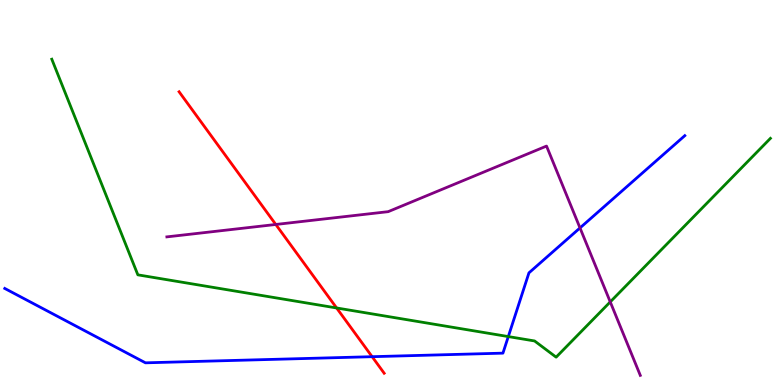[{'lines': ['blue', 'red'], 'intersections': [{'x': 4.8, 'y': 0.735}]}, {'lines': ['green', 'red'], 'intersections': [{'x': 4.34, 'y': 2.0}]}, {'lines': ['purple', 'red'], 'intersections': [{'x': 3.56, 'y': 4.17}]}, {'lines': ['blue', 'green'], 'intersections': [{'x': 6.56, 'y': 1.26}]}, {'lines': ['blue', 'purple'], 'intersections': [{'x': 7.48, 'y': 4.08}]}, {'lines': ['green', 'purple'], 'intersections': [{'x': 7.87, 'y': 2.16}]}]